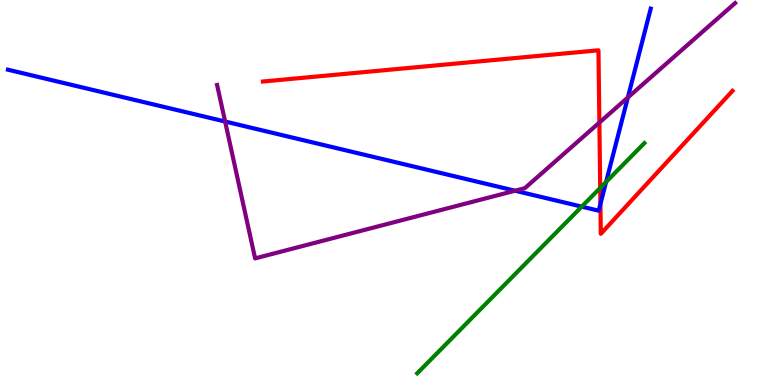[{'lines': ['blue', 'red'], 'intersections': [{'x': 7.75, 'y': 4.7}]}, {'lines': ['green', 'red'], 'intersections': [{'x': 7.74, 'y': 5.12}]}, {'lines': ['purple', 'red'], 'intersections': [{'x': 7.73, 'y': 6.82}]}, {'lines': ['blue', 'green'], 'intersections': [{'x': 7.51, 'y': 4.63}, {'x': 7.82, 'y': 5.27}]}, {'lines': ['blue', 'purple'], 'intersections': [{'x': 2.9, 'y': 6.84}, {'x': 6.65, 'y': 5.05}, {'x': 8.1, 'y': 7.47}]}, {'lines': ['green', 'purple'], 'intersections': []}]